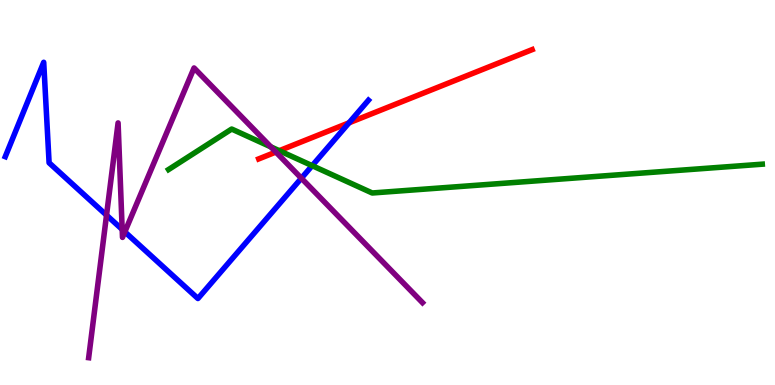[{'lines': ['blue', 'red'], 'intersections': [{'x': 4.5, 'y': 6.81}]}, {'lines': ['green', 'red'], 'intersections': [{'x': 3.6, 'y': 6.09}]}, {'lines': ['purple', 'red'], 'intersections': [{'x': 3.56, 'y': 6.05}]}, {'lines': ['blue', 'green'], 'intersections': [{'x': 4.03, 'y': 5.7}]}, {'lines': ['blue', 'purple'], 'intersections': [{'x': 1.37, 'y': 4.41}, {'x': 1.58, 'y': 4.04}, {'x': 1.61, 'y': 3.98}, {'x': 3.89, 'y': 5.37}]}, {'lines': ['green', 'purple'], 'intersections': [{'x': 3.49, 'y': 6.19}]}]